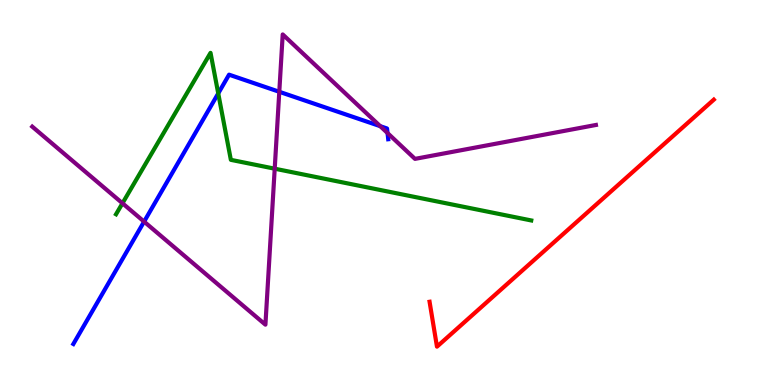[{'lines': ['blue', 'red'], 'intersections': []}, {'lines': ['green', 'red'], 'intersections': []}, {'lines': ['purple', 'red'], 'intersections': []}, {'lines': ['blue', 'green'], 'intersections': [{'x': 2.82, 'y': 7.57}]}, {'lines': ['blue', 'purple'], 'intersections': [{'x': 1.86, 'y': 4.24}, {'x': 3.6, 'y': 7.62}, {'x': 4.91, 'y': 6.72}, {'x': 5.0, 'y': 6.54}]}, {'lines': ['green', 'purple'], 'intersections': [{'x': 1.58, 'y': 4.72}, {'x': 3.54, 'y': 5.62}]}]